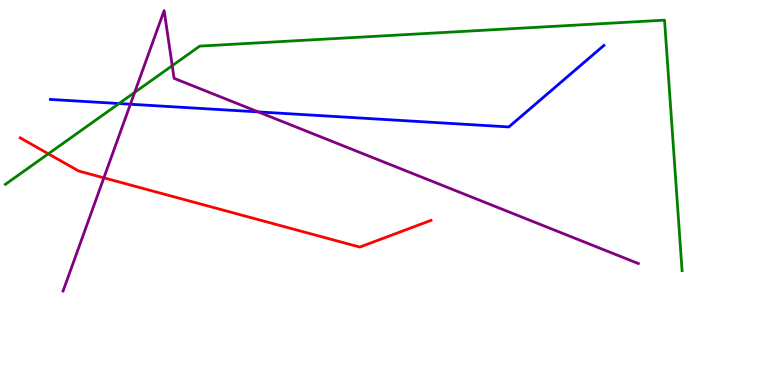[{'lines': ['blue', 'red'], 'intersections': []}, {'lines': ['green', 'red'], 'intersections': [{'x': 0.624, 'y': 6.01}]}, {'lines': ['purple', 'red'], 'intersections': [{'x': 1.34, 'y': 5.38}]}, {'lines': ['blue', 'green'], 'intersections': [{'x': 1.54, 'y': 7.31}]}, {'lines': ['blue', 'purple'], 'intersections': [{'x': 1.68, 'y': 7.29}, {'x': 3.33, 'y': 7.09}]}, {'lines': ['green', 'purple'], 'intersections': [{'x': 1.74, 'y': 7.6}, {'x': 2.22, 'y': 8.29}]}]